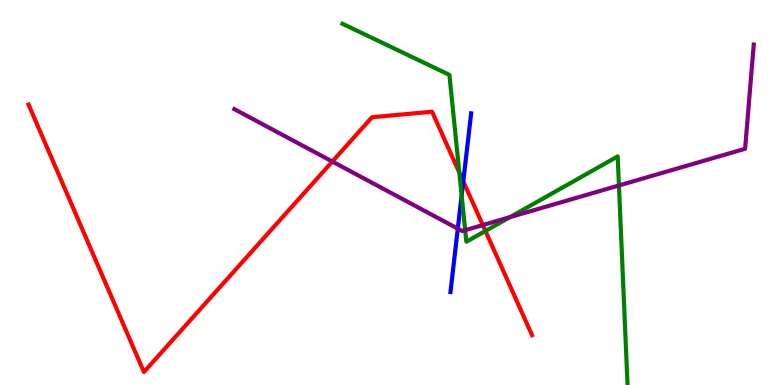[{'lines': ['blue', 'red'], 'intersections': [{'x': 5.98, 'y': 5.29}]}, {'lines': ['green', 'red'], 'intersections': [{'x': 5.93, 'y': 5.52}, {'x': 6.26, 'y': 4.0}]}, {'lines': ['purple', 'red'], 'intersections': [{'x': 4.29, 'y': 5.8}, {'x': 6.23, 'y': 4.15}]}, {'lines': ['blue', 'green'], 'intersections': [{'x': 5.96, 'y': 4.92}]}, {'lines': ['blue', 'purple'], 'intersections': [{'x': 5.91, 'y': 4.06}]}, {'lines': ['green', 'purple'], 'intersections': [{'x': 6.0, 'y': 4.02}, {'x': 6.58, 'y': 4.36}, {'x': 7.99, 'y': 5.18}]}]